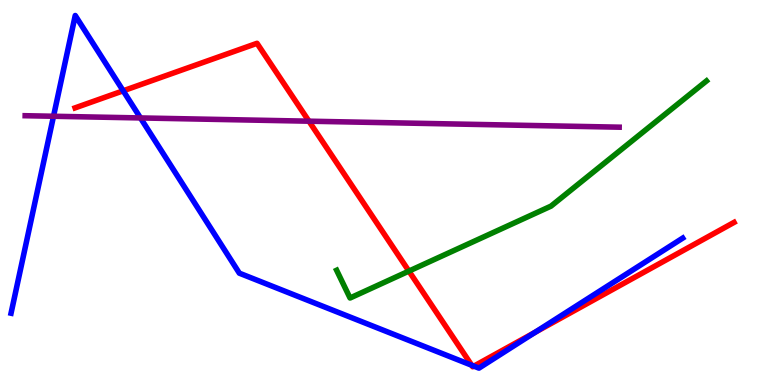[{'lines': ['blue', 'red'], 'intersections': [{'x': 1.59, 'y': 7.64}, {'x': 6.09, 'y': 0.513}, {'x': 6.11, 'y': 0.49}, {'x': 6.9, 'y': 1.37}]}, {'lines': ['green', 'red'], 'intersections': [{'x': 5.28, 'y': 2.96}]}, {'lines': ['purple', 'red'], 'intersections': [{'x': 3.99, 'y': 6.85}]}, {'lines': ['blue', 'green'], 'intersections': []}, {'lines': ['blue', 'purple'], 'intersections': [{'x': 0.691, 'y': 6.98}, {'x': 1.81, 'y': 6.94}]}, {'lines': ['green', 'purple'], 'intersections': []}]